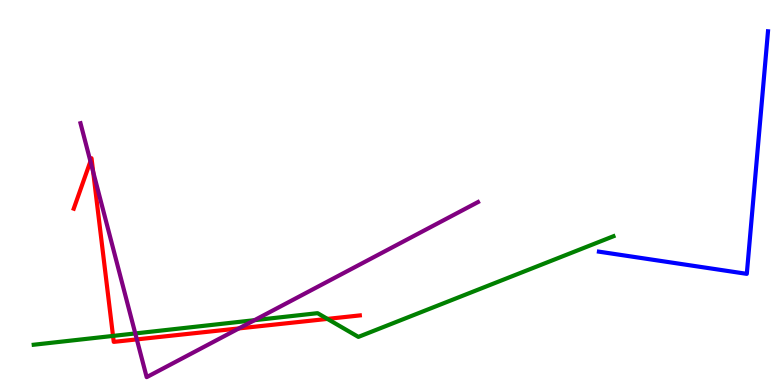[{'lines': ['blue', 'red'], 'intersections': []}, {'lines': ['green', 'red'], 'intersections': [{'x': 1.46, 'y': 1.27}, {'x': 4.22, 'y': 1.72}]}, {'lines': ['purple', 'red'], 'intersections': [{'x': 1.17, 'y': 5.81}, {'x': 1.2, 'y': 5.54}, {'x': 1.77, 'y': 1.18}, {'x': 3.08, 'y': 1.47}]}, {'lines': ['blue', 'green'], 'intersections': []}, {'lines': ['blue', 'purple'], 'intersections': []}, {'lines': ['green', 'purple'], 'intersections': [{'x': 1.75, 'y': 1.34}, {'x': 3.28, 'y': 1.68}]}]